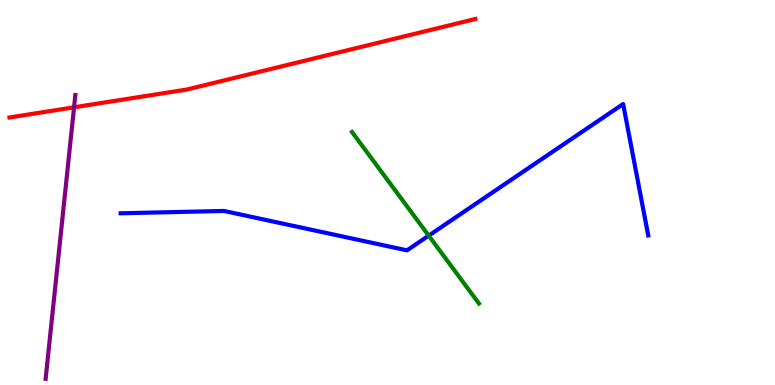[{'lines': ['blue', 'red'], 'intersections': []}, {'lines': ['green', 'red'], 'intersections': []}, {'lines': ['purple', 'red'], 'intersections': [{'x': 0.956, 'y': 7.21}]}, {'lines': ['blue', 'green'], 'intersections': [{'x': 5.53, 'y': 3.88}]}, {'lines': ['blue', 'purple'], 'intersections': []}, {'lines': ['green', 'purple'], 'intersections': []}]